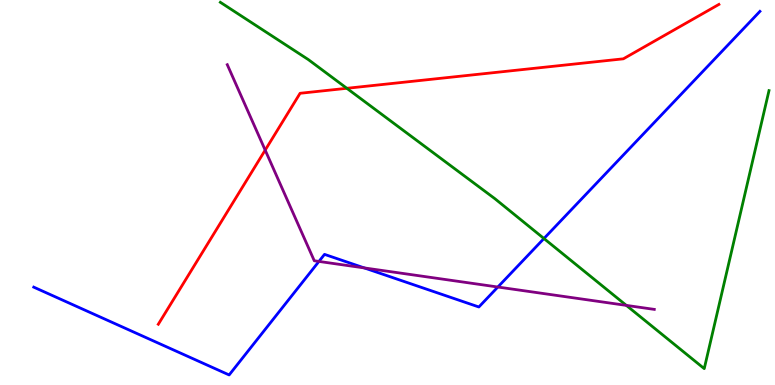[{'lines': ['blue', 'red'], 'intersections': []}, {'lines': ['green', 'red'], 'intersections': [{'x': 4.48, 'y': 7.71}]}, {'lines': ['purple', 'red'], 'intersections': [{'x': 3.42, 'y': 6.1}]}, {'lines': ['blue', 'green'], 'intersections': [{'x': 7.02, 'y': 3.8}]}, {'lines': ['blue', 'purple'], 'intersections': [{'x': 4.12, 'y': 3.21}, {'x': 4.7, 'y': 3.04}, {'x': 6.42, 'y': 2.55}]}, {'lines': ['green', 'purple'], 'intersections': [{'x': 8.08, 'y': 2.07}]}]